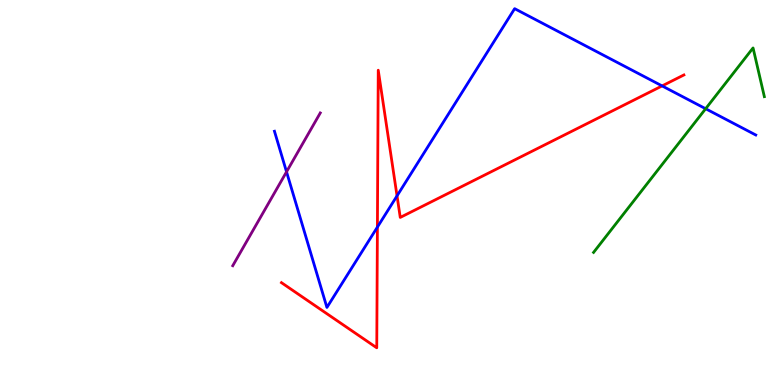[{'lines': ['blue', 'red'], 'intersections': [{'x': 4.87, 'y': 4.1}, {'x': 5.12, 'y': 4.91}, {'x': 8.54, 'y': 7.77}]}, {'lines': ['green', 'red'], 'intersections': []}, {'lines': ['purple', 'red'], 'intersections': []}, {'lines': ['blue', 'green'], 'intersections': [{'x': 9.11, 'y': 7.18}]}, {'lines': ['blue', 'purple'], 'intersections': [{'x': 3.7, 'y': 5.54}]}, {'lines': ['green', 'purple'], 'intersections': []}]